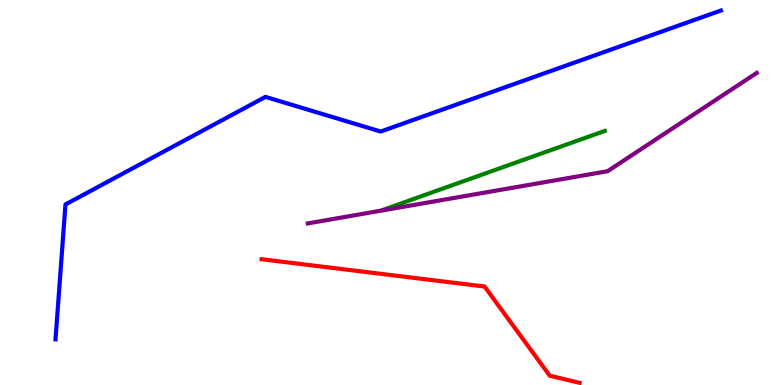[{'lines': ['blue', 'red'], 'intersections': []}, {'lines': ['green', 'red'], 'intersections': []}, {'lines': ['purple', 'red'], 'intersections': []}, {'lines': ['blue', 'green'], 'intersections': []}, {'lines': ['blue', 'purple'], 'intersections': []}, {'lines': ['green', 'purple'], 'intersections': []}]